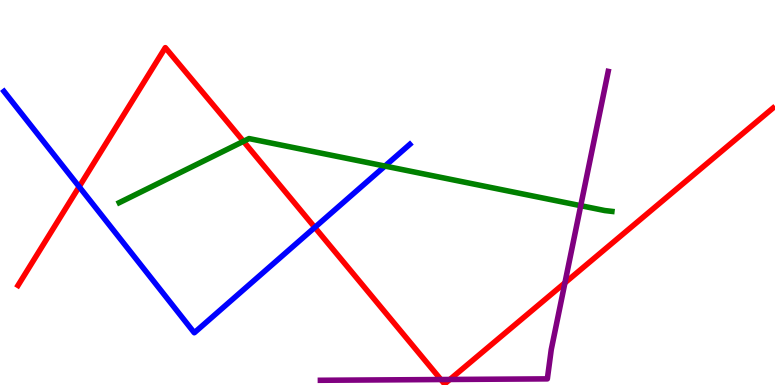[{'lines': ['blue', 'red'], 'intersections': [{'x': 1.02, 'y': 5.15}, {'x': 4.06, 'y': 4.09}]}, {'lines': ['green', 'red'], 'intersections': [{'x': 3.14, 'y': 6.33}]}, {'lines': ['purple', 'red'], 'intersections': [{'x': 5.69, 'y': 0.142}, {'x': 5.8, 'y': 0.143}, {'x': 7.29, 'y': 2.65}]}, {'lines': ['blue', 'green'], 'intersections': [{'x': 4.97, 'y': 5.69}]}, {'lines': ['blue', 'purple'], 'intersections': []}, {'lines': ['green', 'purple'], 'intersections': [{'x': 7.49, 'y': 4.66}]}]